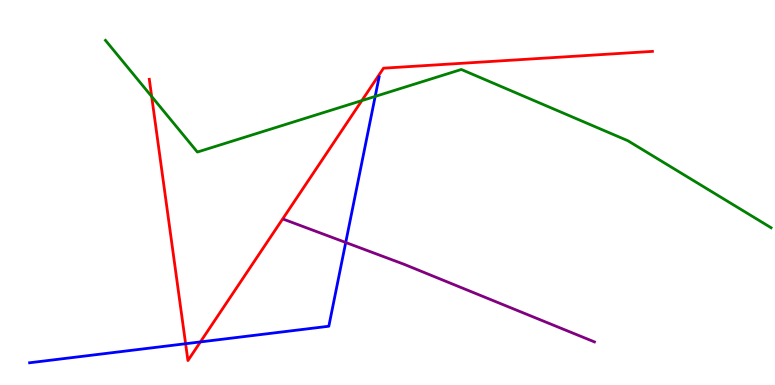[{'lines': ['blue', 'red'], 'intersections': [{'x': 2.39, 'y': 1.07}, {'x': 2.59, 'y': 1.12}]}, {'lines': ['green', 'red'], 'intersections': [{'x': 1.96, 'y': 7.49}, {'x': 4.67, 'y': 7.39}]}, {'lines': ['purple', 'red'], 'intersections': []}, {'lines': ['blue', 'green'], 'intersections': [{'x': 4.84, 'y': 7.5}]}, {'lines': ['blue', 'purple'], 'intersections': [{'x': 4.46, 'y': 3.7}]}, {'lines': ['green', 'purple'], 'intersections': []}]